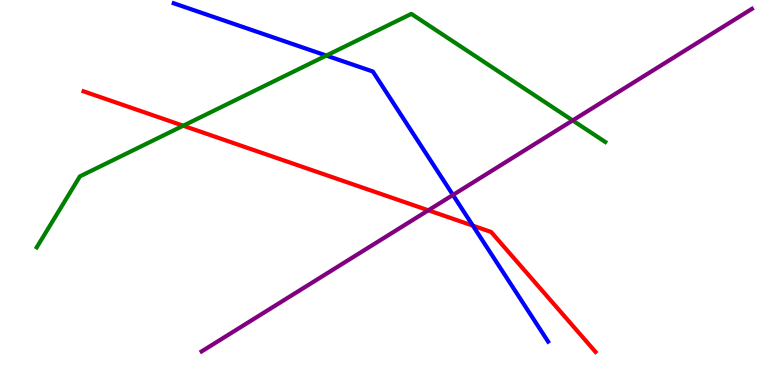[{'lines': ['blue', 'red'], 'intersections': [{'x': 6.1, 'y': 4.14}]}, {'lines': ['green', 'red'], 'intersections': [{'x': 2.36, 'y': 6.73}]}, {'lines': ['purple', 'red'], 'intersections': [{'x': 5.53, 'y': 4.54}]}, {'lines': ['blue', 'green'], 'intersections': [{'x': 4.21, 'y': 8.56}]}, {'lines': ['blue', 'purple'], 'intersections': [{'x': 5.84, 'y': 4.94}]}, {'lines': ['green', 'purple'], 'intersections': [{'x': 7.39, 'y': 6.87}]}]